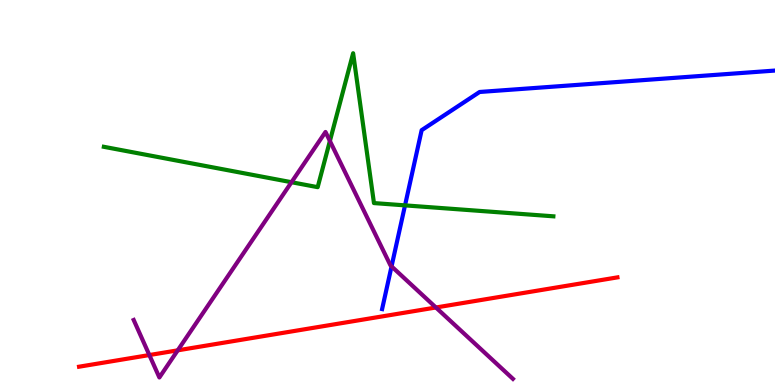[{'lines': ['blue', 'red'], 'intersections': []}, {'lines': ['green', 'red'], 'intersections': []}, {'lines': ['purple', 'red'], 'intersections': [{'x': 1.93, 'y': 0.778}, {'x': 2.29, 'y': 0.9}, {'x': 5.62, 'y': 2.01}]}, {'lines': ['blue', 'green'], 'intersections': [{'x': 5.23, 'y': 4.67}]}, {'lines': ['blue', 'purple'], 'intersections': [{'x': 5.05, 'y': 3.08}]}, {'lines': ['green', 'purple'], 'intersections': [{'x': 3.76, 'y': 5.27}, {'x': 4.26, 'y': 6.34}]}]